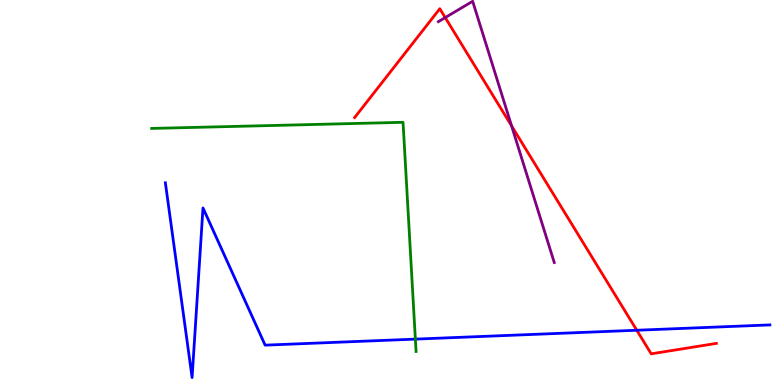[{'lines': ['blue', 'red'], 'intersections': [{'x': 8.22, 'y': 1.42}]}, {'lines': ['green', 'red'], 'intersections': []}, {'lines': ['purple', 'red'], 'intersections': [{'x': 5.74, 'y': 9.54}, {'x': 6.6, 'y': 6.73}]}, {'lines': ['blue', 'green'], 'intersections': [{'x': 5.36, 'y': 1.19}]}, {'lines': ['blue', 'purple'], 'intersections': []}, {'lines': ['green', 'purple'], 'intersections': []}]